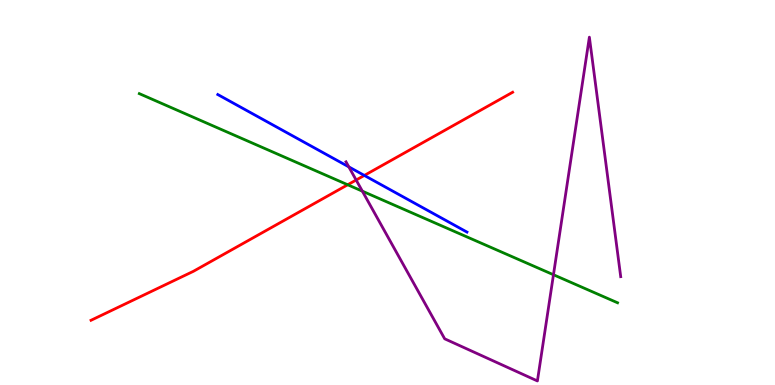[{'lines': ['blue', 'red'], 'intersections': [{'x': 4.7, 'y': 5.44}]}, {'lines': ['green', 'red'], 'intersections': [{'x': 4.49, 'y': 5.2}]}, {'lines': ['purple', 'red'], 'intersections': [{'x': 4.6, 'y': 5.32}]}, {'lines': ['blue', 'green'], 'intersections': []}, {'lines': ['blue', 'purple'], 'intersections': [{'x': 4.5, 'y': 5.67}]}, {'lines': ['green', 'purple'], 'intersections': [{'x': 4.68, 'y': 5.03}, {'x': 7.14, 'y': 2.86}]}]